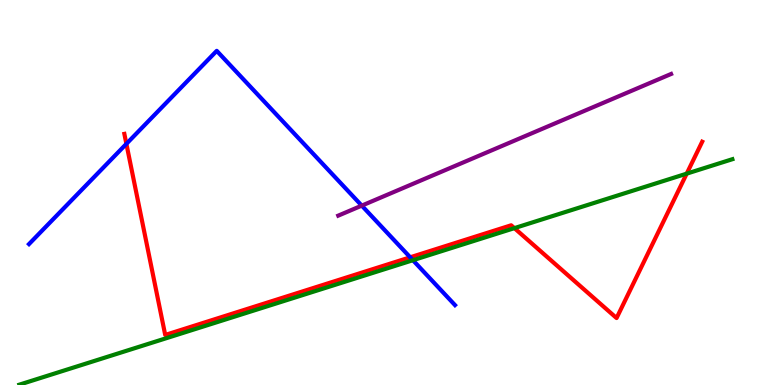[{'lines': ['blue', 'red'], 'intersections': [{'x': 1.63, 'y': 6.26}, {'x': 5.29, 'y': 3.32}]}, {'lines': ['green', 'red'], 'intersections': [{'x': 6.64, 'y': 4.07}, {'x': 8.86, 'y': 5.49}]}, {'lines': ['purple', 'red'], 'intersections': []}, {'lines': ['blue', 'green'], 'intersections': [{'x': 5.33, 'y': 3.24}]}, {'lines': ['blue', 'purple'], 'intersections': [{'x': 4.67, 'y': 4.66}]}, {'lines': ['green', 'purple'], 'intersections': []}]